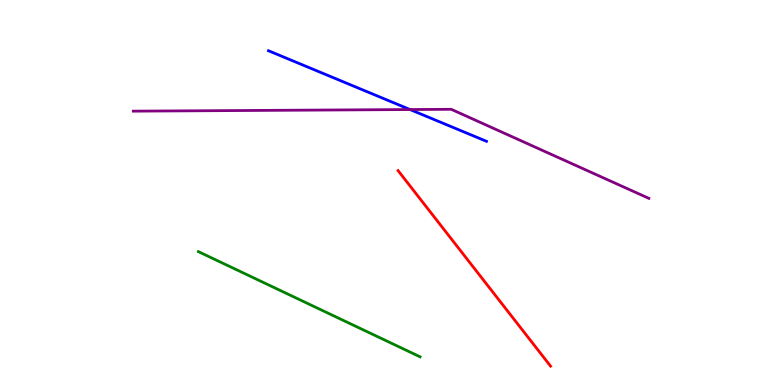[{'lines': ['blue', 'red'], 'intersections': []}, {'lines': ['green', 'red'], 'intersections': []}, {'lines': ['purple', 'red'], 'intersections': []}, {'lines': ['blue', 'green'], 'intersections': []}, {'lines': ['blue', 'purple'], 'intersections': [{'x': 5.29, 'y': 7.15}]}, {'lines': ['green', 'purple'], 'intersections': []}]